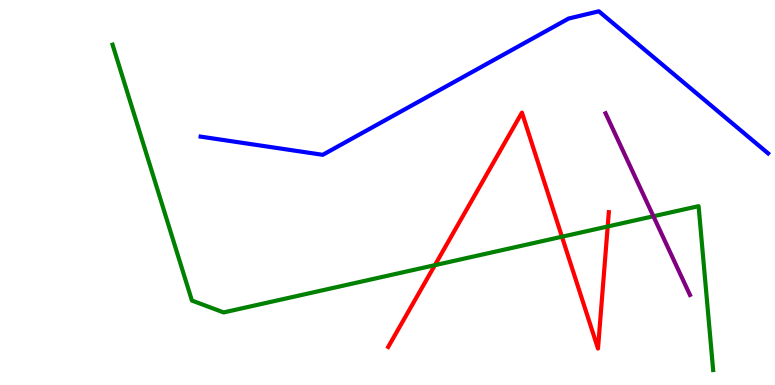[{'lines': ['blue', 'red'], 'intersections': []}, {'lines': ['green', 'red'], 'intersections': [{'x': 5.61, 'y': 3.11}, {'x': 7.25, 'y': 3.85}, {'x': 7.84, 'y': 4.12}]}, {'lines': ['purple', 'red'], 'intersections': []}, {'lines': ['blue', 'green'], 'intersections': []}, {'lines': ['blue', 'purple'], 'intersections': []}, {'lines': ['green', 'purple'], 'intersections': [{'x': 8.43, 'y': 4.38}]}]